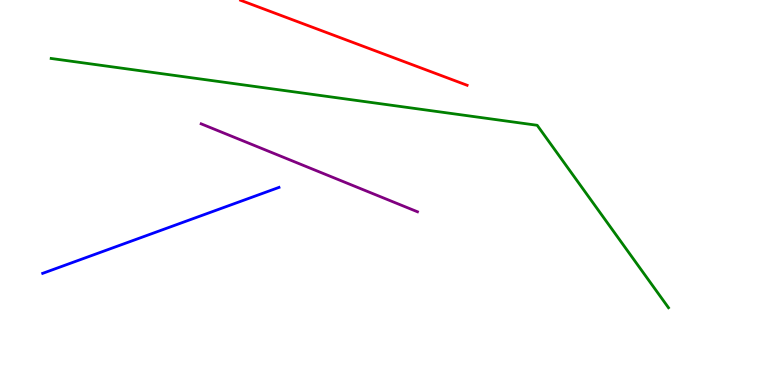[{'lines': ['blue', 'red'], 'intersections': []}, {'lines': ['green', 'red'], 'intersections': []}, {'lines': ['purple', 'red'], 'intersections': []}, {'lines': ['blue', 'green'], 'intersections': []}, {'lines': ['blue', 'purple'], 'intersections': []}, {'lines': ['green', 'purple'], 'intersections': []}]